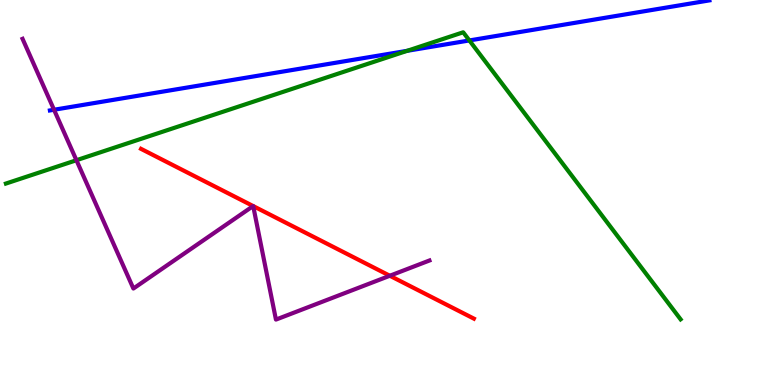[{'lines': ['blue', 'red'], 'intersections': []}, {'lines': ['green', 'red'], 'intersections': []}, {'lines': ['purple', 'red'], 'intersections': [{'x': 3.27, 'y': 4.65}, {'x': 3.27, 'y': 4.65}, {'x': 5.03, 'y': 2.84}]}, {'lines': ['blue', 'green'], 'intersections': [{'x': 5.25, 'y': 8.68}, {'x': 6.06, 'y': 8.95}]}, {'lines': ['blue', 'purple'], 'intersections': [{'x': 0.697, 'y': 7.15}]}, {'lines': ['green', 'purple'], 'intersections': [{'x': 0.986, 'y': 5.84}]}]